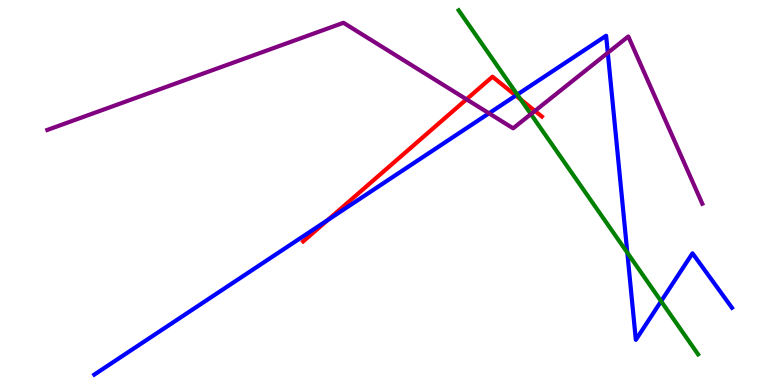[{'lines': ['blue', 'red'], 'intersections': [{'x': 4.23, 'y': 4.28}, {'x': 6.66, 'y': 7.52}]}, {'lines': ['green', 'red'], 'intersections': [{'x': 6.72, 'y': 7.42}]}, {'lines': ['purple', 'red'], 'intersections': [{'x': 6.02, 'y': 7.42}, {'x': 6.9, 'y': 7.12}]}, {'lines': ['blue', 'green'], 'intersections': [{'x': 6.67, 'y': 7.54}, {'x': 8.09, 'y': 3.44}, {'x': 8.53, 'y': 2.18}]}, {'lines': ['blue', 'purple'], 'intersections': [{'x': 6.31, 'y': 7.06}, {'x': 7.84, 'y': 8.63}]}, {'lines': ['green', 'purple'], 'intersections': [{'x': 6.85, 'y': 7.04}]}]